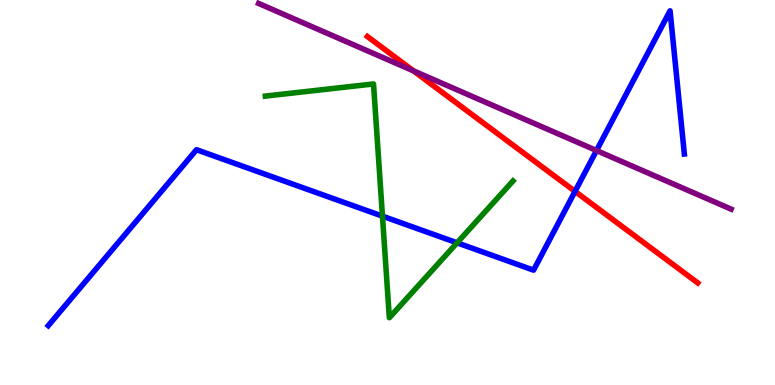[{'lines': ['blue', 'red'], 'intersections': [{'x': 7.42, 'y': 5.03}]}, {'lines': ['green', 'red'], 'intersections': []}, {'lines': ['purple', 'red'], 'intersections': [{'x': 5.33, 'y': 8.16}]}, {'lines': ['blue', 'green'], 'intersections': [{'x': 4.94, 'y': 4.39}, {'x': 5.9, 'y': 3.69}]}, {'lines': ['blue', 'purple'], 'intersections': [{'x': 7.7, 'y': 6.09}]}, {'lines': ['green', 'purple'], 'intersections': []}]